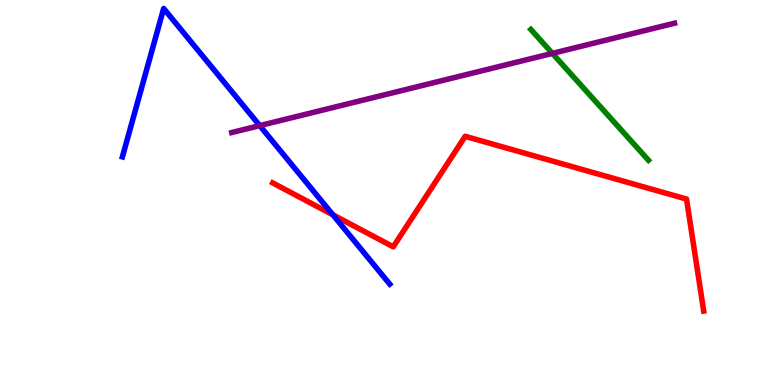[{'lines': ['blue', 'red'], 'intersections': [{'x': 4.3, 'y': 4.42}]}, {'lines': ['green', 'red'], 'intersections': []}, {'lines': ['purple', 'red'], 'intersections': []}, {'lines': ['blue', 'green'], 'intersections': []}, {'lines': ['blue', 'purple'], 'intersections': [{'x': 3.35, 'y': 6.74}]}, {'lines': ['green', 'purple'], 'intersections': [{'x': 7.13, 'y': 8.61}]}]